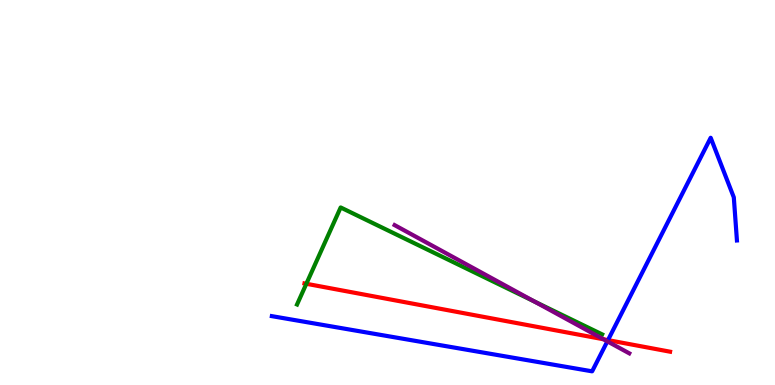[{'lines': ['blue', 'red'], 'intersections': [{'x': 7.84, 'y': 1.17}]}, {'lines': ['green', 'red'], 'intersections': [{'x': 3.95, 'y': 2.63}]}, {'lines': ['purple', 'red'], 'intersections': [{'x': 7.79, 'y': 1.19}]}, {'lines': ['blue', 'green'], 'intersections': []}, {'lines': ['blue', 'purple'], 'intersections': [{'x': 7.84, 'y': 1.13}]}, {'lines': ['green', 'purple'], 'intersections': [{'x': 6.9, 'y': 2.17}]}]